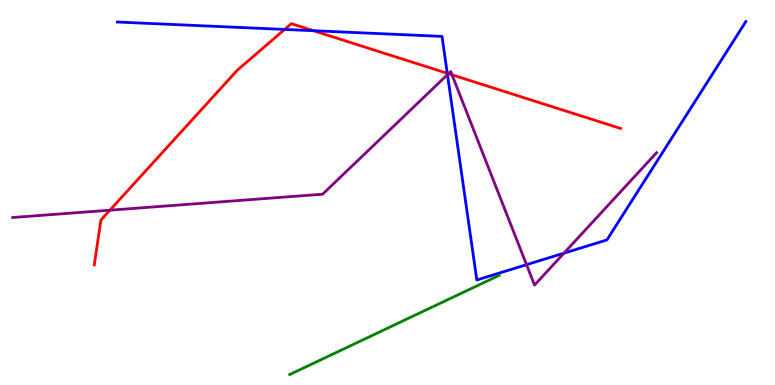[{'lines': ['blue', 'red'], 'intersections': [{'x': 3.67, 'y': 9.24}, {'x': 4.04, 'y': 9.2}, {'x': 5.77, 'y': 8.1}]}, {'lines': ['green', 'red'], 'intersections': []}, {'lines': ['purple', 'red'], 'intersections': [{'x': 1.42, 'y': 4.54}, {'x': 5.79, 'y': 8.09}, {'x': 5.83, 'y': 8.06}]}, {'lines': ['blue', 'green'], 'intersections': []}, {'lines': ['blue', 'purple'], 'intersections': [{'x': 5.77, 'y': 8.06}, {'x': 6.79, 'y': 3.13}, {'x': 7.28, 'y': 3.42}]}, {'lines': ['green', 'purple'], 'intersections': []}]